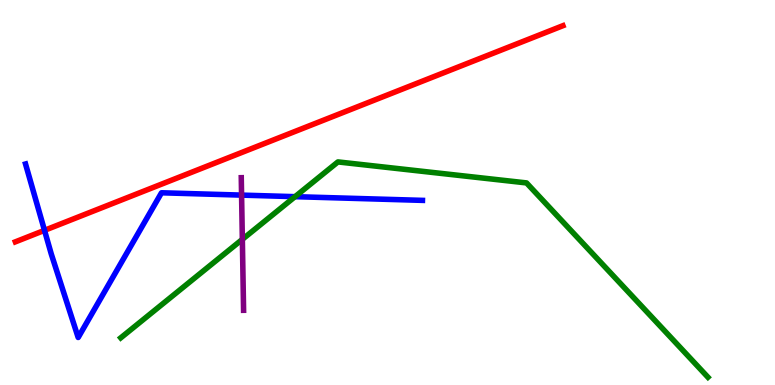[{'lines': ['blue', 'red'], 'intersections': [{'x': 0.574, 'y': 4.02}]}, {'lines': ['green', 'red'], 'intersections': []}, {'lines': ['purple', 'red'], 'intersections': []}, {'lines': ['blue', 'green'], 'intersections': [{'x': 3.81, 'y': 4.89}]}, {'lines': ['blue', 'purple'], 'intersections': [{'x': 3.12, 'y': 4.93}]}, {'lines': ['green', 'purple'], 'intersections': [{'x': 3.13, 'y': 3.78}]}]